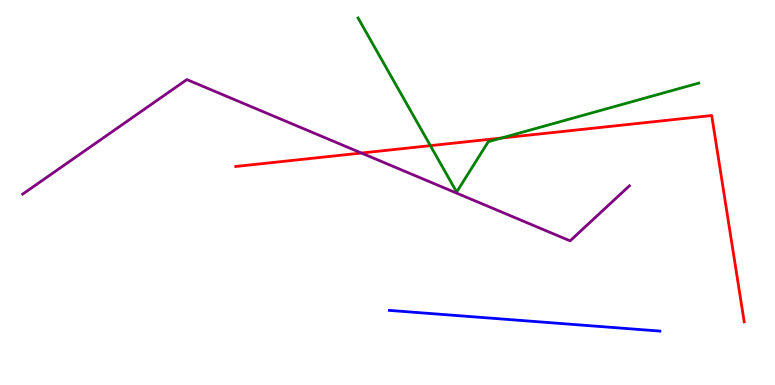[{'lines': ['blue', 'red'], 'intersections': []}, {'lines': ['green', 'red'], 'intersections': [{'x': 5.55, 'y': 6.22}, {'x': 6.47, 'y': 6.41}]}, {'lines': ['purple', 'red'], 'intersections': [{'x': 4.66, 'y': 6.03}]}, {'lines': ['blue', 'green'], 'intersections': []}, {'lines': ['blue', 'purple'], 'intersections': []}, {'lines': ['green', 'purple'], 'intersections': []}]